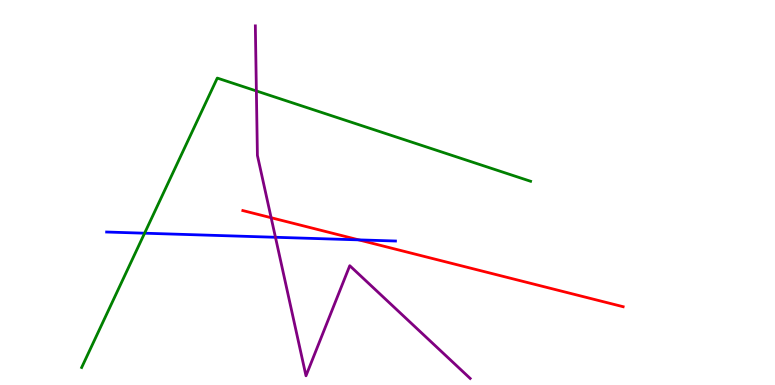[{'lines': ['blue', 'red'], 'intersections': [{'x': 4.63, 'y': 3.77}]}, {'lines': ['green', 'red'], 'intersections': []}, {'lines': ['purple', 'red'], 'intersections': [{'x': 3.5, 'y': 4.34}]}, {'lines': ['blue', 'green'], 'intersections': [{'x': 1.87, 'y': 3.94}]}, {'lines': ['blue', 'purple'], 'intersections': [{'x': 3.55, 'y': 3.84}]}, {'lines': ['green', 'purple'], 'intersections': [{'x': 3.31, 'y': 7.64}]}]